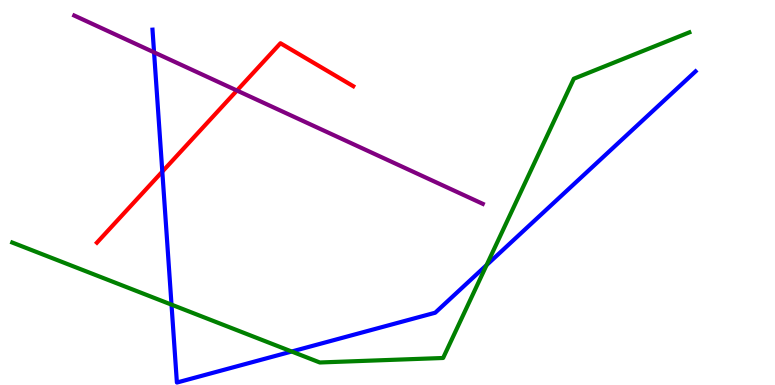[{'lines': ['blue', 'red'], 'intersections': [{'x': 2.09, 'y': 5.54}]}, {'lines': ['green', 'red'], 'intersections': []}, {'lines': ['purple', 'red'], 'intersections': [{'x': 3.06, 'y': 7.65}]}, {'lines': ['blue', 'green'], 'intersections': [{'x': 2.21, 'y': 2.09}, {'x': 3.76, 'y': 0.87}, {'x': 6.28, 'y': 3.11}]}, {'lines': ['blue', 'purple'], 'intersections': [{'x': 1.99, 'y': 8.64}]}, {'lines': ['green', 'purple'], 'intersections': []}]